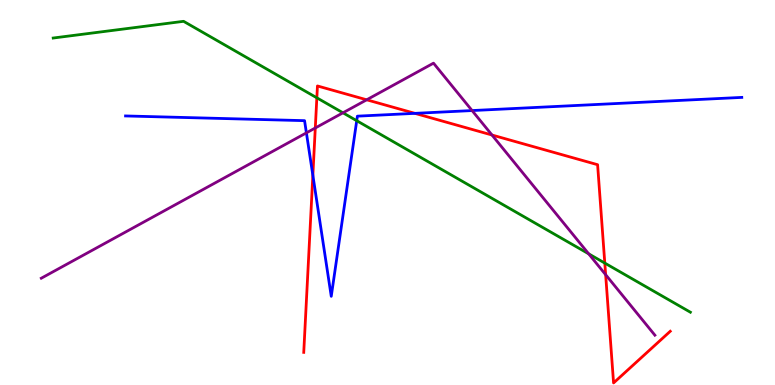[{'lines': ['blue', 'red'], 'intersections': [{'x': 4.04, 'y': 5.45}, {'x': 5.35, 'y': 7.06}]}, {'lines': ['green', 'red'], 'intersections': [{'x': 4.09, 'y': 7.46}, {'x': 7.8, 'y': 3.17}]}, {'lines': ['purple', 'red'], 'intersections': [{'x': 4.07, 'y': 6.68}, {'x': 4.73, 'y': 7.41}, {'x': 6.35, 'y': 6.49}, {'x': 7.81, 'y': 2.87}]}, {'lines': ['blue', 'green'], 'intersections': [{'x': 4.6, 'y': 6.86}]}, {'lines': ['blue', 'purple'], 'intersections': [{'x': 3.95, 'y': 6.55}, {'x': 6.09, 'y': 7.13}]}, {'lines': ['green', 'purple'], 'intersections': [{'x': 4.43, 'y': 7.07}, {'x': 7.6, 'y': 3.41}]}]